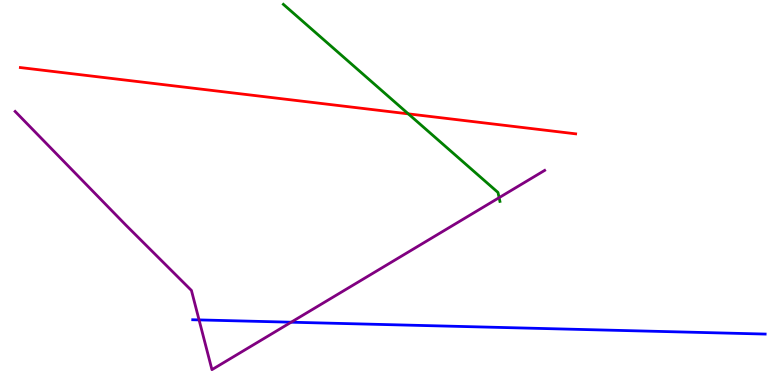[{'lines': ['blue', 'red'], 'intersections': []}, {'lines': ['green', 'red'], 'intersections': [{'x': 5.27, 'y': 7.04}]}, {'lines': ['purple', 'red'], 'intersections': []}, {'lines': ['blue', 'green'], 'intersections': []}, {'lines': ['blue', 'purple'], 'intersections': [{'x': 2.57, 'y': 1.69}, {'x': 3.76, 'y': 1.63}]}, {'lines': ['green', 'purple'], 'intersections': [{'x': 6.44, 'y': 4.87}]}]